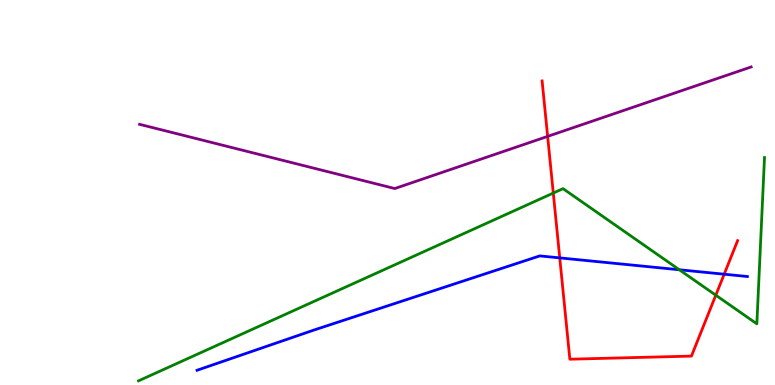[{'lines': ['blue', 'red'], 'intersections': [{'x': 7.22, 'y': 3.3}, {'x': 9.34, 'y': 2.88}]}, {'lines': ['green', 'red'], 'intersections': [{'x': 7.14, 'y': 4.99}, {'x': 9.24, 'y': 2.33}]}, {'lines': ['purple', 'red'], 'intersections': [{'x': 7.07, 'y': 6.46}]}, {'lines': ['blue', 'green'], 'intersections': [{'x': 8.77, 'y': 2.99}]}, {'lines': ['blue', 'purple'], 'intersections': []}, {'lines': ['green', 'purple'], 'intersections': []}]